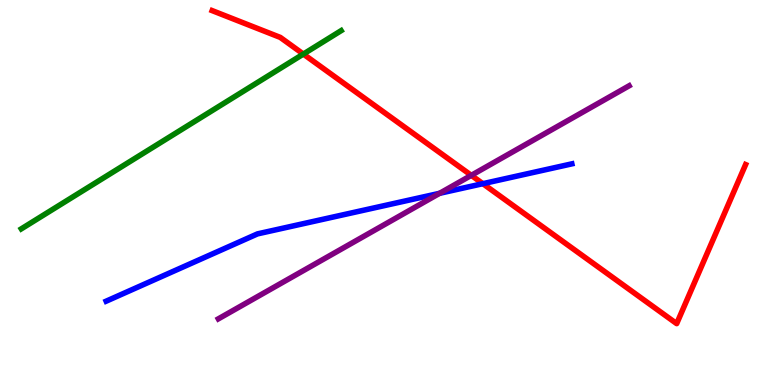[{'lines': ['blue', 'red'], 'intersections': [{'x': 6.23, 'y': 5.23}]}, {'lines': ['green', 'red'], 'intersections': [{'x': 3.91, 'y': 8.6}]}, {'lines': ['purple', 'red'], 'intersections': [{'x': 6.08, 'y': 5.45}]}, {'lines': ['blue', 'green'], 'intersections': []}, {'lines': ['blue', 'purple'], 'intersections': [{'x': 5.67, 'y': 4.98}]}, {'lines': ['green', 'purple'], 'intersections': []}]